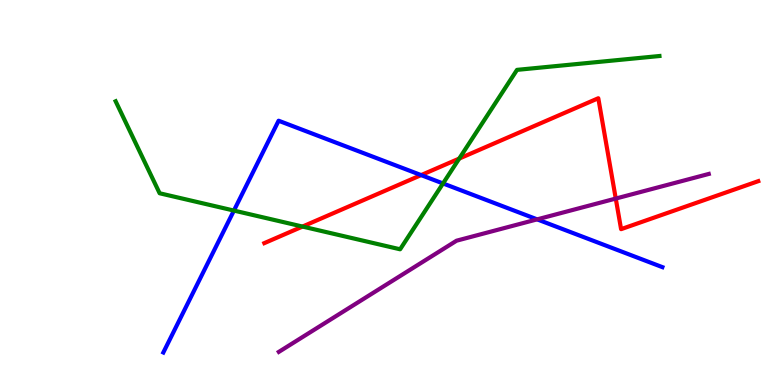[{'lines': ['blue', 'red'], 'intersections': [{'x': 5.43, 'y': 5.45}]}, {'lines': ['green', 'red'], 'intersections': [{'x': 3.9, 'y': 4.12}, {'x': 5.93, 'y': 5.88}]}, {'lines': ['purple', 'red'], 'intersections': [{'x': 7.95, 'y': 4.84}]}, {'lines': ['blue', 'green'], 'intersections': [{'x': 3.02, 'y': 4.53}, {'x': 5.72, 'y': 5.24}]}, {'lines': ['blue', 'purple'], 'intersections': [{'x': 6.93, 'y': 4.3}]}, {'lines': ['green', 'purple'], 'intersections': []}]